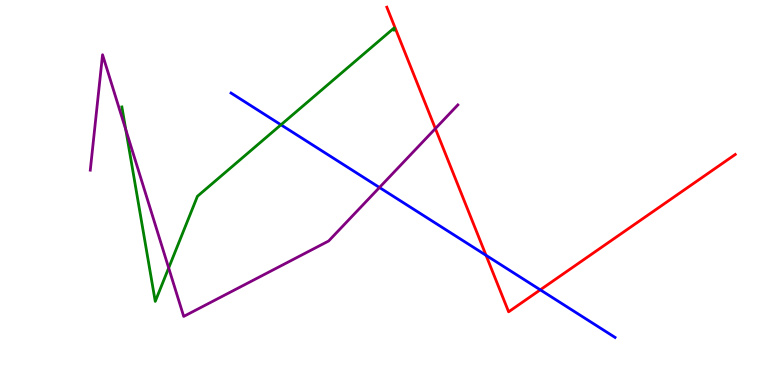[{'lines': ['blue', 'red'], 'intersections': [{'x': 6.27, 'y': 3.37}, {'x': 6.97, 'y': 2.47}]}, {'lines': ['green', 'red'], 'intersections': []}, {'lines': ['purple', 'red'], 'intersections': [{'x': 5.62, 'y': 6.66}]}, {'lines': ['blue', 'green'], 'intersections': [{'x': 3.63, 'y': 6.76}]}, {'lines': ['blue', 'purple'], 'intersections': [{'x': 4.9, 'y': 5.13}]}, {'lines': ['green', 'purple'], 'intersections': [{'x': 1.62, 'y': 6.63}, {'x': 2.18, 'y': 3.04}]}]